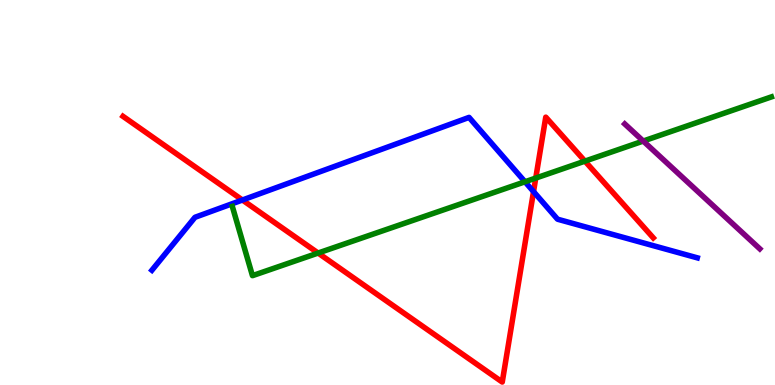[{'lines': ['blue', 'red'], 'intersections': [{'x': 3.13, 'y': 4.8}, {'x': 6.88, 'y': 5.02}]}, {'lines': ['green', 'red'], 'intersections': [{'x': 4.1, 'y': 3.43}, {'x': 6.91, 'y': 5.37}, {'x': 7.55, 'y': 5.81}]}, {'lines': ['purple', 'red'], 'intersections': []}, {'lines': ['blue', 'green'], 'intersections': [{'x': 6.77, 'y': 5.28}]}, {'lines': ['blue', 'purple'], 'intersections': []}, {'lines': ['green', 'purple'], 'intersections': [{'x': 8.3, 'y': 6.34}]}]